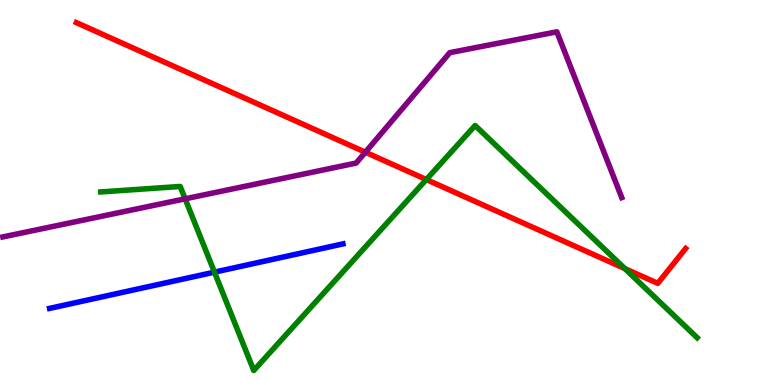[{'lines': ['blue', 'red'], 'intersections': []}, {'lines': ['green', 'red'], 'intersections': [{'x': 5.5, 'y': 5.34}, {'x': 8.06, 'y': 3.02}]}, {'lines': ['purple', 'red'], 'intersections': [{'x': 4.71, 'y': 6.05}]}, {'lines': ['blue', 'green'], 'intersections': [{'x': 2.77, 'y': 2.93}]}, {'lines': ['blue', 'purple'], 'intersections': []}, {'lines': ['green', 'purple'], 'intersections': [{'x': 2.39, 'y': 4.84}]}]